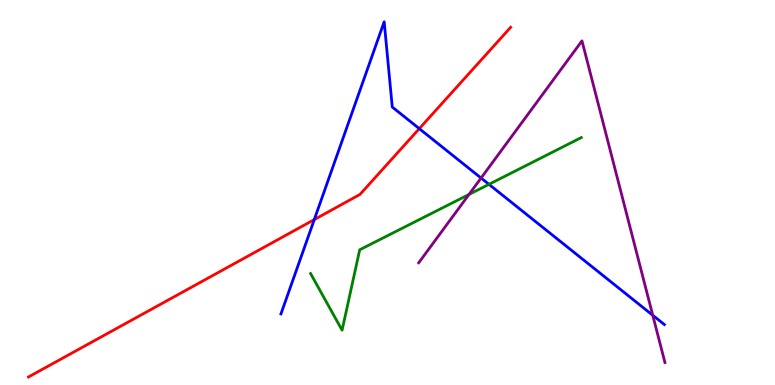[{'lines': ['blue', 'red'], 'intersections': [{'x': 4.06, 'y': 4.3}, {'x': 5.41, 'y': 6.66}]}, {'lines': ['green', 'red'], 'intersections': []}, {'lines': ['purple', 'red'], 'intersections': []}, {'lines': ['blue', 'green'], 'intersections': [{'x': 6.31, 'y': 5.21}]}, {'lines': ['blue', 'purple'], 'intersections': [{'x': 6.21, 'y': 5.38}, {'x': 8.42, 'y': 1.81}]}, {'lines': ['green', 'purple'], 'intersections': [{'x': 6.05, 'y': 4.95}]}]